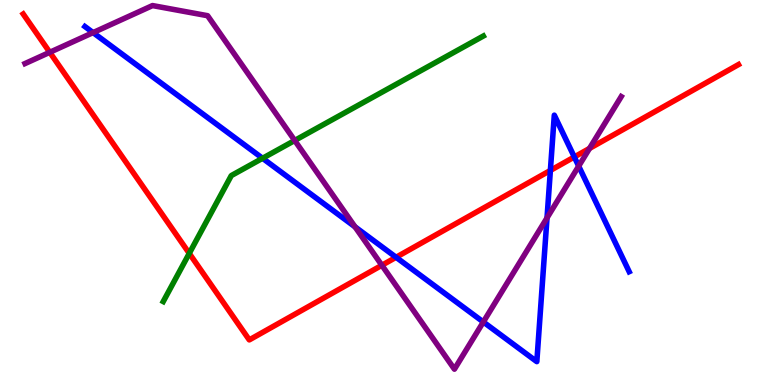[{'lines': ['blue', 'red'], 'intersections': [{'x': 5.11, 'y': 3.32}, {'x': 7.1, 'y': 5.57}, {'x': 7.41, 'y': 5.92}]}, {'lines': ['green', 'red'], 'intersections': [{'x': 2.44, 'y': 3.42}]}, {'lines': ['purple', 'red'], 'intersections': [{'x': 0.642, 'y': 8.64}, {'x': 4.93, 'y': 3.11}, {'x': 7.61, 'y': 6.15}]}, {'lines': ['blue', 'green'], 'intersections': [{'x': 3.39, 'y': 5.89}]}, {'lines': ['blue', 'purple'], 'intersections': [{'x': 1.2, 'y': 9.15}, {'x': 4.58, 'y': 4.11}, {'x': 6.24, 'y': 1.64}, {'x': 7.06, 'y': 4.34}, {'x': 7.47, 'y': 5.69}]}, {'lines': ['green', 'purple'], 'intersections': [{'x': 3.8, 'y': 6.35}]}]